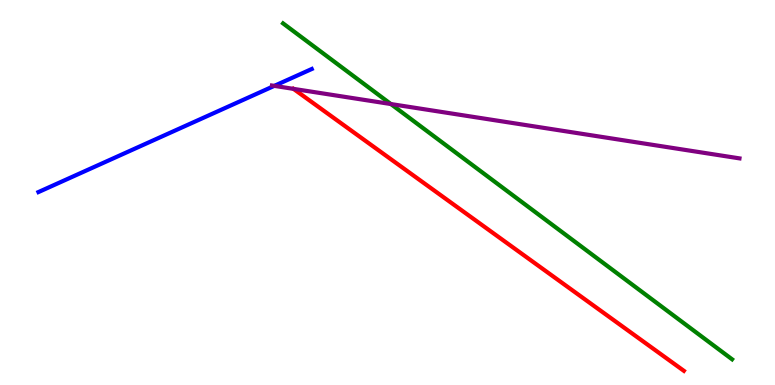[{'lines': ['blue', 'red'], 'intersections': []}, {'lines': ['green', 'red'], 'intersections': []}, {'lines': ['purple', 'red'], 'intersections': [{'x': 3.79, 'y': 7.69}]}, {'lines': ['blue', 'green'], 'intersections': []}, {'lines': ['blue', 'purple'], 'intersections': [{'x': 3.54, 'y': 7.77}]}, {'lines': ['green', 'purple'], 'intersections': [{'x': 5.04, 'y': 7.3}]}]